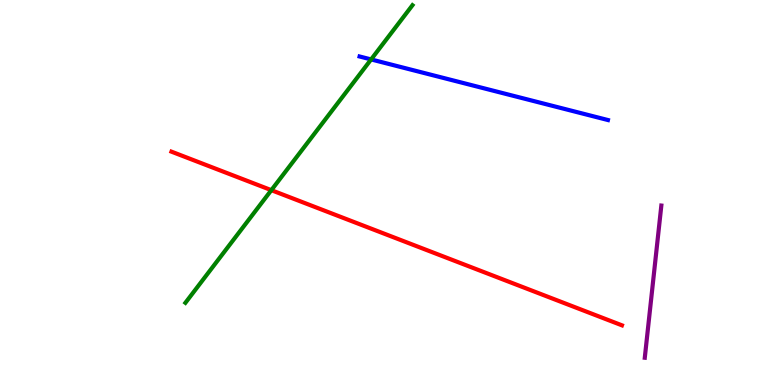[{'lines': ['blue', 'red'], 'intersections': []}, {'lines': ['green', 'red'], 'intersections': [{'x': 3.5, 'y': 5.06}]}, {'lines': ['purple', 'red'], 'intersections': []}, {'lines': ['blue', 'green'], 'intersections': [{'x': 4.79, 'y': 8.46}]}, {'lines': ['blue', 'purple'], 'intersections': []}, {'lines': ['green', 'purple'], 'intersections': []}]